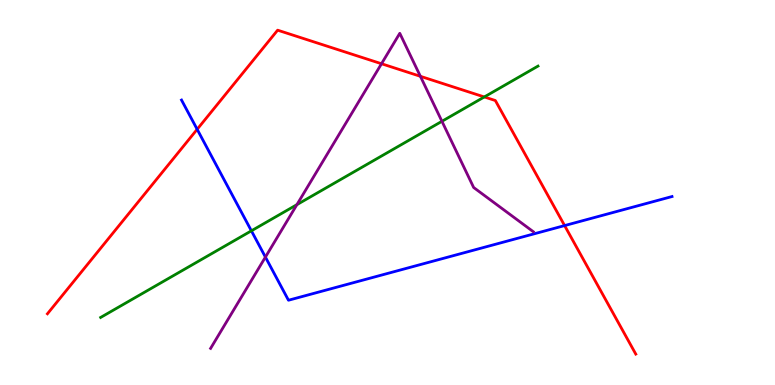[{'lines': ['blue', 'red'], 'intersections': [{'x': 2.54, 'y': 6.64}, {'x': 7.29, 'y': 4.14}]}, {'lines': ['green', 'red'], 'intersections': [{'x': 6.25, 'y': 7.48}]}, {'lines': ['purple', 'red'], 'intersections': [{'x': 4.92, 'y': 8.34}, {'x': 5.42, 'y': 8.02}]}, {'lines': ['blue', 'green'], 'intersections': [{'x': 3.24, 'y': 4.0}]}, {'lines': ['blue', 'purple'], 'intersections': [{'x': 3.42, 'y': 3.32}]}, {'lines': ['green', 'purple'], 'intersections': [{'x': 3.83, 'y': 4.68}, {'x': 5.7, 'y': 6.85}]}]